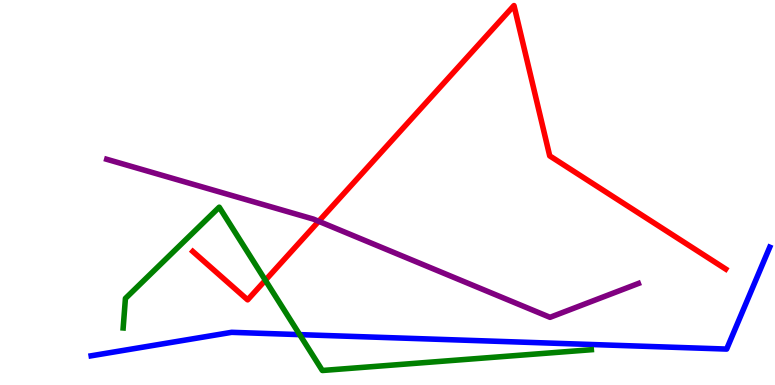[{'lines': ['blue', 'red'], 'intersections': []}, {'lines': ['green', 'red'], 'intersections': [{'x': 3.42, 'y': 2.72}]}, {'lines': ['purple', 'red'], 'intersections': [{'x': 4.11, 'y': 4.25}]}, {'lines': ['blue', 'green'], 'intersections': [{'x': 3.87, 'y': 1.31}]}, {'lines': ['blue', 'purple'], 'intersections': []}, {'lines': ['green', 'purple'], 'intersections': []}]